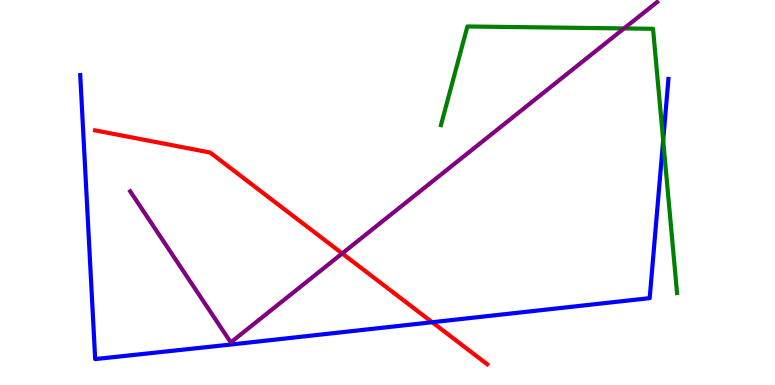[{'lines': ['blue', 'red'], 'intersections': [{'x': 5.58, 'y': 1.63}]}, {'lines': ['green', 'red'], 'intersections': []}, {'lines': ['purple', 'red'], 'intersections': [{'x': 4.42, 'y': 3.42}]}, {'lines': ['blue', 'green'], 'intersections': [{'x': 8.56, 'y': 6.35}]}, {'lines': ['blue', 'purple'], 'intersections': []}, {'lines': ['green', 'purple'], 'intersections': [{'x': 8.05, 'y': 9.26}]}]